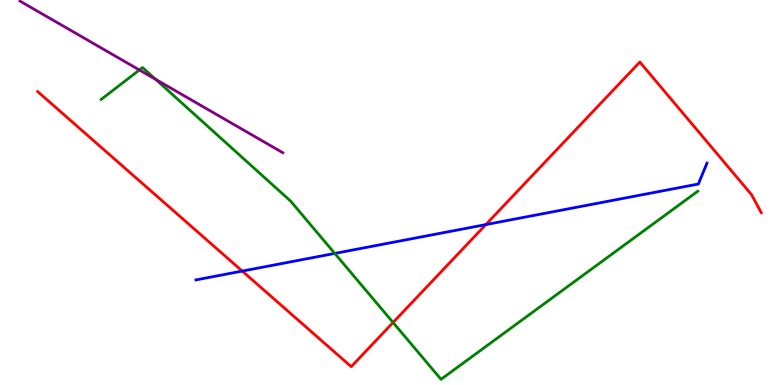[{'lines': ['blue', 'red'], 'intersections': [{'x': 3.13, 'y': 2.96}, {'x': 6.27, 'y': 4.17}]}, {'lines': ['green', 'red'], 'intersections': [{'x': 5.07, 'y': 1.62}]}, {'lines': ['purple', 'red'], 'intersections': []}, {'lines': ['blue', 'green'], 'intersections': [{'x': 4.32, 'y': 3.42}]}, {'lines': ['blue', 'purple'], 'intersections': []}, {'lines': ['green', 'purple'], 'intersections': [{'x': 1.8, 'y': 8.18}, {'x': 2.01, 'y': 7.94}]}]